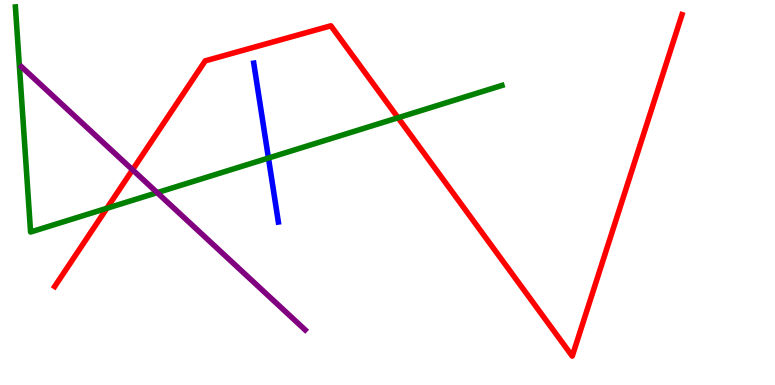[{'lines': ['blue', 'red'], 'intersections': []}, {'lines': ['green', 'red'], 'intersections': [{'x': 1.38, 'y': 4.59}, {'x': 5.14, 'y': 6.94}]}, {'lines': ['purple', 'red'], 'intersections': [{'x': 1.71, 'y': 5.59}]}, {'lines': ['blue', 'green'], 'intersections': [{'x': 3.46, 'y': 5.9}]}, {'lines': ['blue', 'purple'], 'intersections': []}, {'lines': ['green', 'purple'], 'intersections': [{'x': 2.03, 'y': 5.0}]}]